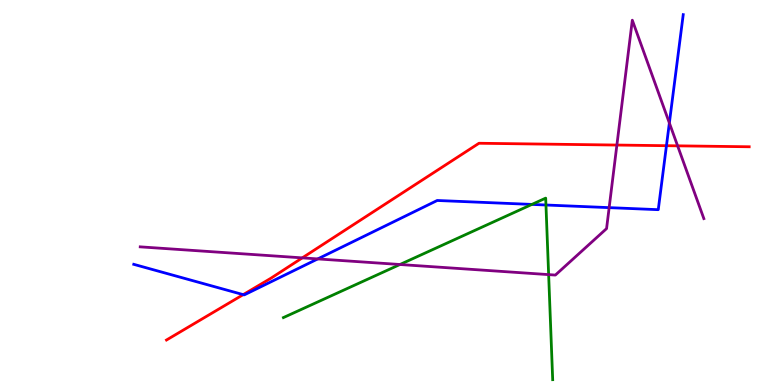[{'lines': ['blue', 'red'], 'intersections': [{'x': 3.14, 'y': 2.35}, {'x': 8.6, 'y': 6.22}]}, {'lines': ['green', 'red'], 'intersections': []}, {'lines': ['purple', 'red'], 'intersections': [{'x': 3.9, 'y': 3.3}, {'x': 7.96, 'y': 6.23}, {'x': 8.74, 'y': 6.21}]}, {'lines': ['blue', 'green'], 'intersections': [{'x': 6.86, 'y': 4.69}, {'x': 7.04, 'y': 4.68}]}, {'lines': ['blue', 'purple'], 'intersections': [{'x': 4.1, 'y': 3.27}, {'x': 7.86, 'y': 4.61}, {'x': 8.64, 'y': 6.81}]}, {'lines': ['green', 'purple'], 'intersections': [{'x': 5.16, 'y': 3.13}, {'x': 7.08, 'y': 2.87}]}]